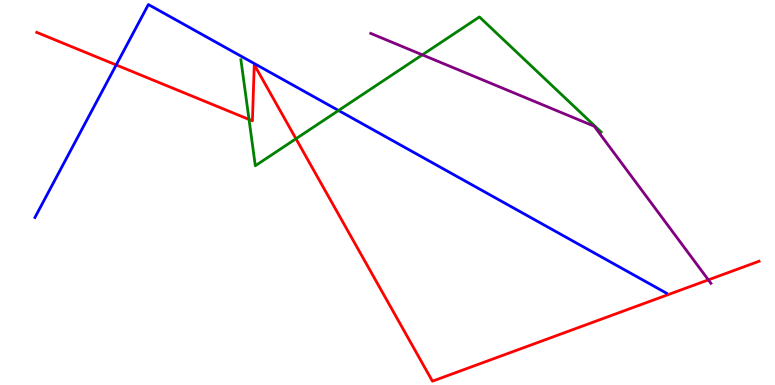[{'lines': ['blue', 'red'], 'intersections': [{'x': 1.5, 'y': 8.31}]}, {'lines': ['green', 'red'], 'intersections': [{'x': 3.21, 'y': 6.9}, {'x': 3.82, 'y': 6.4}]}, {'lines': ['purple', 'red'], 'intersections': [{'x': 9.14, 'y': 2.73}]}, {'lines': ['blue', 'green'], 'intersections': [{'x': 4.37, 'y': 7.13}]}, {'lines': ['blue', 'purple'], 'intersections': []}, {'lines': ['green', 'purple'], 'intersections': [{'x': 5.45, 'y': 8.58}]}]